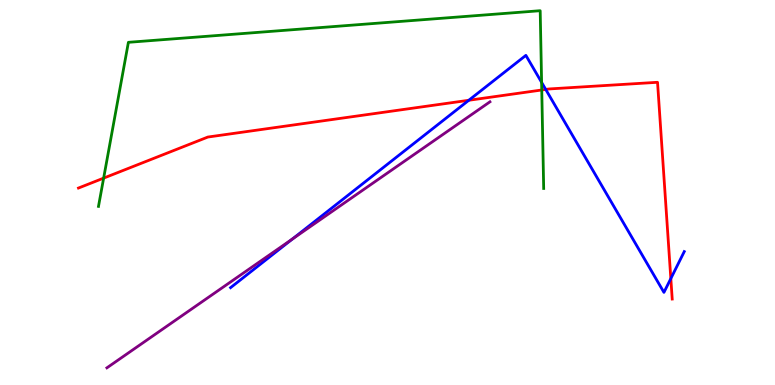[{'lines': ['blue', 'red'], 'intersections': [{'x': 6.05, 'y': 7.4}, {'x': 7.04, 'y': 7.68}, {'x': 8.66, 'y': 2.76}]}, {'lines': ['green', 'red'], 'intersections': [{'x': 1.34, 'y': 5.37}, {'x': 6.99, 'y': 7.66}]}, {'lines': ['purple', 'red'], 'intersections': []}, {'lines': ['blue', 'green'], 'intersections': [{'x': 6.99, 'y': 7.86}]}, {'lines': ['blue', 'purple'], 'intersections': [{'x': 3.77, 'y': 3.79}]}, {'lines': ['green', 'purple'], 'intersections': []}]